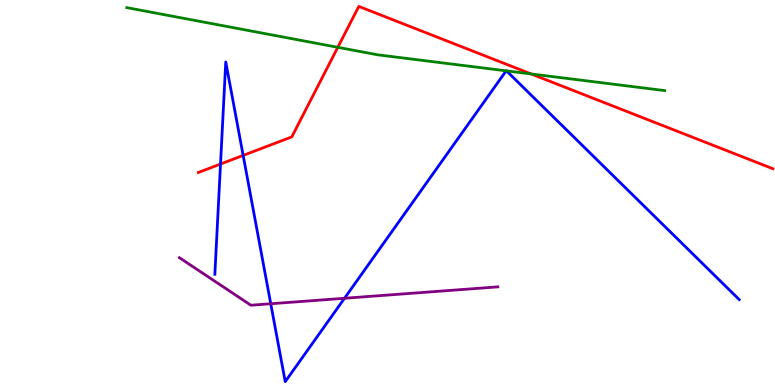[{'lines': ['blue', 'red'], 'intersections': [{'x': 2.85, 'y': 5.74}, {'x': 3.14, 'y': 5.96}]}, {'lines': ['green', 'red'], 'intersections': [{'x': 4.36, 'y': 8.77}, {'x': 6.85, 'y': 8.08}]}, {'lines': ['purple', 'red'], 'intersections': []}, {'lines': ['blue', 'green'], 'intersections': [{'x': 6.53, 'y': 8.16}, {'x': 6.54, 'y': 8.16}]}, {'lines': ['blue', 'purple'], 'intersections': [{'x': 3.49, 'y': 2.11}, {'x': 4.45, 'y': 2.25}]}, {'lines': ['green', 'purple'], 'intersections': []}]